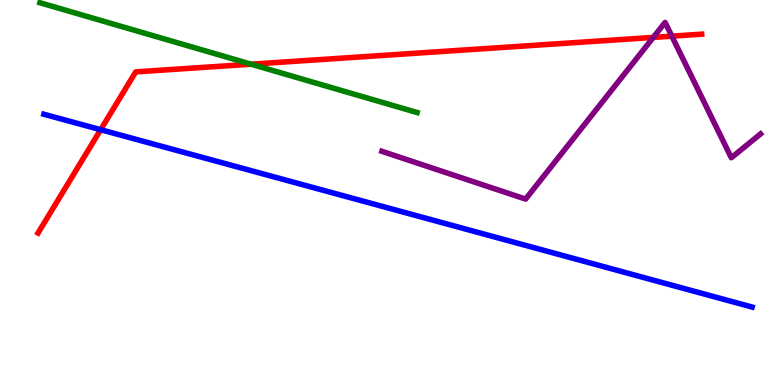[{'lines': ['blue', 'red'], 'intersections': [{'x': 1.3, 'y': 6.63}]}, {'lines': ['green', 'red'], 'intersections': [{'x': 3.24, 'y': 8.33}]}, {'lines': ['purple', 'red'], 'intersections': [{'x': 8.43, 'y': 9.03}, {'x': 8.67, 'y': 9.06}]}, {'lines': ['blue', 'green'], 'intersections': []}, {'lines': ['blue', 'purple'], 'intersections': []}, {'lines': ['green', 'purple'], 'intersections': []}]